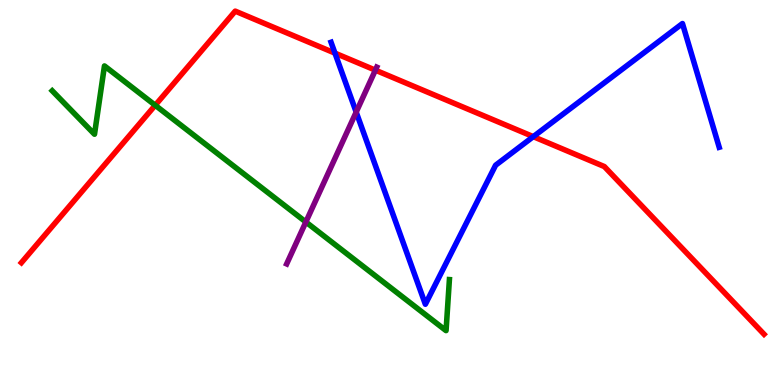[{'lines': ['blue', 'red'], 'intersections': [{'x': 4.32, 'y': 8.62}, {'x': 6.88, 'y': 6.45}]}, {'lines': ['green', 'red'], 'intersections': [{'x': 2.0, 'y': 7.27}]}, {'lines': ['purple', 'red'], 'intersections': [{'x': 4.84, 'y': 8.18}]}, {'lines': ['blue', 'green'], 'intersections': []}, {'lines': ['blue', 'purple'], 'intersections': [{'x': 4.6, 'y': 7.09}]}, {'lines': ['green', 'purple'], 'intersections': [{'x': 3.95, 'y': 4.23}]}]